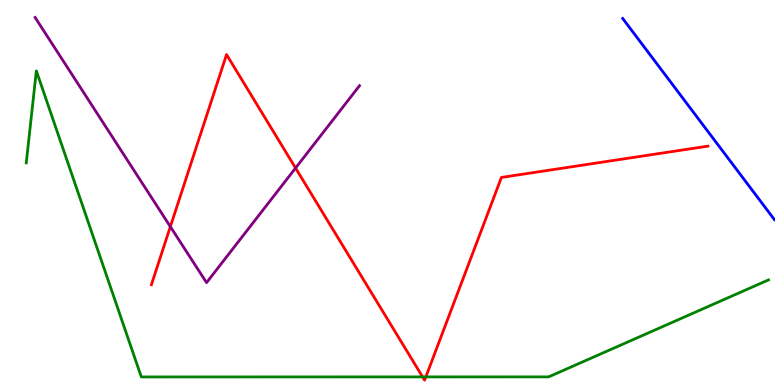[{'lines': ['blue', 'red'], 'intersections': []}, {'lines': ['green', 'red'], 'intersections': [{'x': 5.45, 'y': 0.211}, {'x': 5.49, 'y': 0.211}]}, {'lines': ['purple', 'red'], 'intersections': [{'x': 2.2, 'y': 4.11}, {'x': 3.81, 'y': 5.64}]}, {'lines': ['blue', 'green'], 'intersections': []}, {'lines': ['blue', 'purple'], 'intersections': []}, {'lines': ['green', 'purple'], 'intersections': []}]